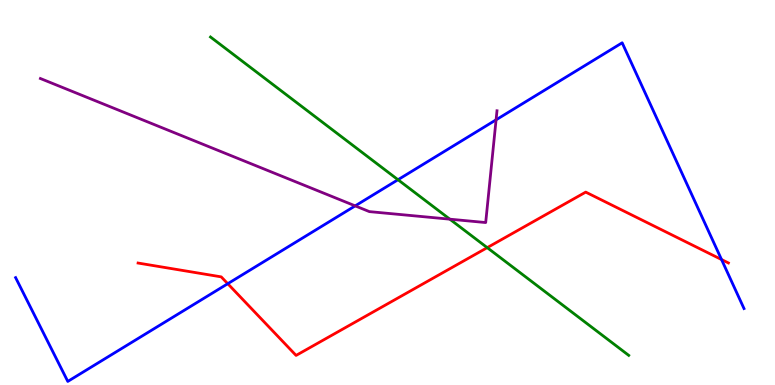[{'lines': ['blue', 'red'], 'intersections': [{'x': 2.94, 'y': 2.63}, {'x': 9.31, 'y': 3.26}]}, {'lines': ['green', 'red'], 'intersections': [{'x': 6.29, 'y': 3.57}]}, {'lines': ['purple', 'red'], 'intersections': []}, {'lines': ['blue', 'green'], 'intersections': [{'x': 5.14, 'y': 5.33}]}, {'lines': ['blue', 'purple'], 'intersections': [{'x': 4.58, 'y': 4.65}, {'x': 6.4, 'y': 6.89}]}, {'lines': ['green', 'purple'], 'intersections': [{'x': 5.8, 'y': 4.31}]}]